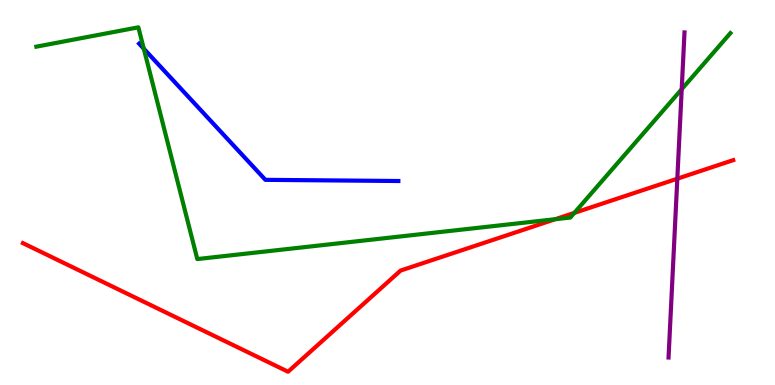[{'lines': ['blue', 'red'], 'intersections': []}, {'lines': ['green', 'red'], 'intersections': [{'x': 7.16, 'y': 4.31}, {'x': 7.41, 'y': 4.47}]}, {'lines': ['purple', 'red'], 'intersections': [{'x': 8.74, 'y': 5.36}]}, {'lines': ['blue', 'green'], 'intersections': [{'x': 1.86, 'y': 8.74}]}, {'lines': ['blue', 'purple'], 'intersections': []}, {'lines': ['green', 'purple'], 'intersections': [{'x': 8.8, 'y': 7.68}]}]